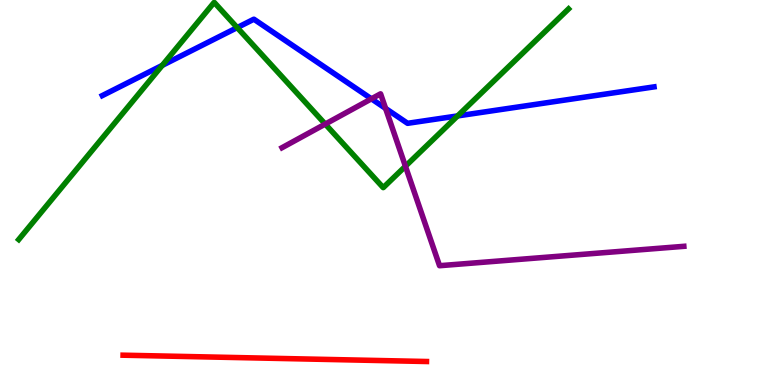[{'lines': ['blue', 'red'], 'intersections': []}, {'lines': ['green', 'red'], 'intersections': []}, {'lines': ['purple', 'red'], 'intersections': []}, {'lines': ['blue', 'green'], 'intersections': [{'x': 2.09, 'y': 8.3}, {'x': 3.06, 'y': 9.28}, {'x': 5.9, 'y': 6.99}]}, {'lines': ['blue', 'purple'], 'intersections': [{'x': 4.79, 'y': 7.43}, {'x': 4.98, 'y': 7.18}]}, {'lines': ['green', 'purple'], 'intersections': [{'x': 4.2, 'y': 6.78}, {'x': 5.23, 'y': 5.68}]}]